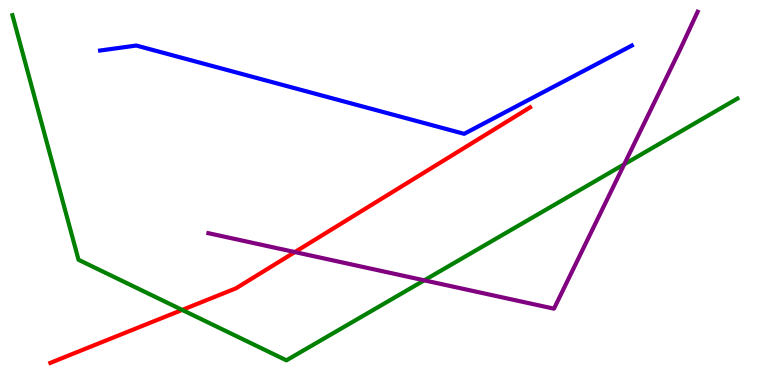[{'lines': ['blue', 'red'], 'intersections': []}, {'lines': ['green', 'red'], 'intersections': [{'x': 2.35, 'y': 1.95}]}, {'lines': ['purple', 'red'], 'intersections': [{'x': 3.8, 'y': 3.45}]}, {'lines': ['blue', 'green'], 'intersections': []}, {'lines': ['blue', 'purple'], 'intersections': []}, {'lines': ['green', 'purple'], 'intersections': [{'x': 5.47, 'y': 2.72}, {'x': 8.05, 'y': 5.73}]}]